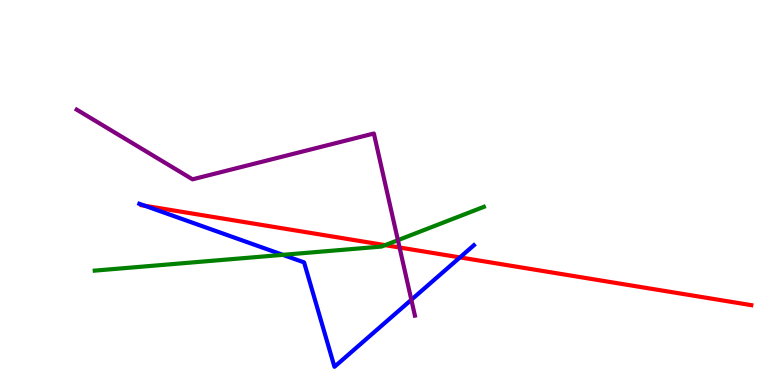[{'lines': ['blue', 'red'], 'intersections': [{'x': 1.87, 'y': 4.66}, {'x': 5.93, 'y': 3.31}]}, {'lines': ['green', 'red'], 'intersections': [{'x': 4.97, 'y': 3.63}]}, {'lines': ['purple', 'red'], 'intersections': [{'x': 5.16, 'y': 3.57}]}, {'lines': ['blue', 'green'], 'intersections': [{'x': 3.65, 'y': 3.38}]}, {'lines': ['blue', 'purple'], 'intersections': [{'x': 5.31, 'y': 2.21}]}, {'lines': ['green', 'purple'], 'intersections': [{'x': 5.13, 'y': 3.76}]}]